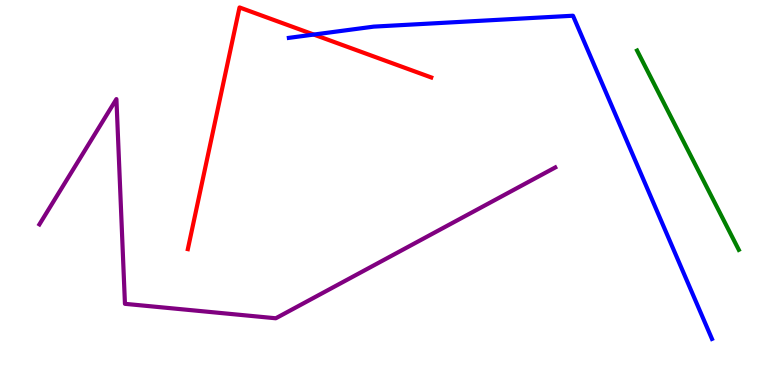[{'lines': ['blue', 'red'], 'intersections': [{'x': 4.05, 'y': 9.1}]}, {'lines': ['green', 'red'], 'intersections': []}, {'lines': ['purple', 'red'], 'intersections': []}, {'lines': ['blue', 'green'], 'intersections': []}, {'lines': ['blue', 'purple'], 'intersections': []}, {'lines': ['green', 'purple'], 'intersections': []}]